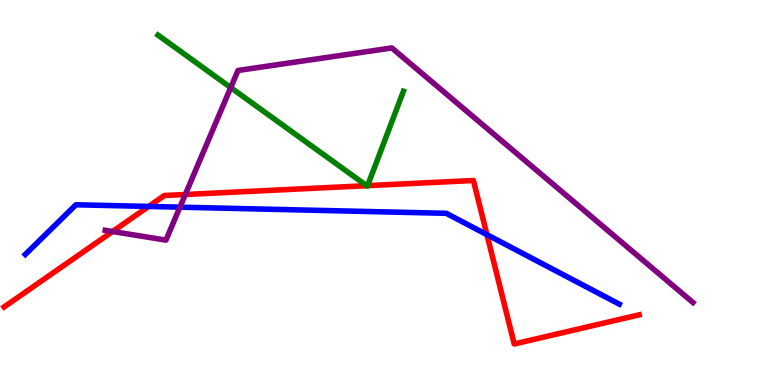[{'lines': ['blue', 'red'], 'intersections': [{'x': 1.92, 'y': 4.64}, {'x': 6.28, 'y': 3.9}]}, {'lines': ['green', 'red'], 'intersections': [{'x': 4.73, 'y': 5.18}, {'x': 4.74, 'y': 5.18}]}, {'lines': ['purple', 'red'], 'intersections': [{'x': 1.45, 'y': 3.99}, {'x': 2.39, 'y': 4.95}]}, {'lines': ['blue', 'green'], 'intersections': []}, {'lines': ['blue', 'purple'], 'intersections': [{'x': 2.32, 'y': 4.62}]}, {'lines': ['green', 'purple'], 'intersections': [{'x': 2.98, 'y': 7.72}]}]